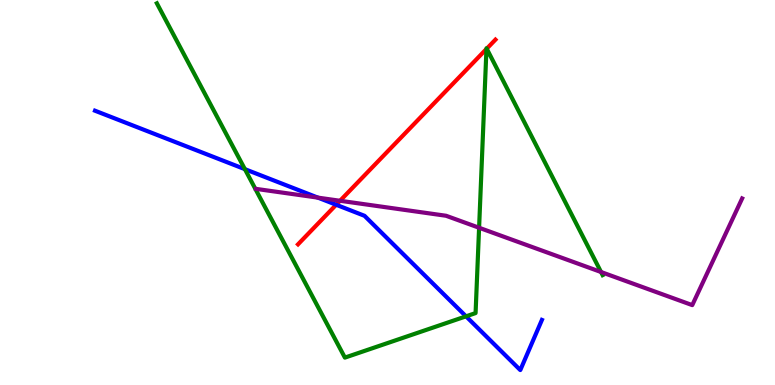[{'lines': ['blue', 'red'], 'intersections': [{'x': 4.34, 'y': 4.68}]}, {'lines': ['green', 'red'], 'intersections': [{'x': 6.28, 'y': 8.73}, {'x': 6.28, 'y': 8.74}]}, {'lines': ['purple', 'red'], 'intersections': [{'x': 4.39, 'y': 4.79}]}, {'lines': ['blue', 'green'], 'intersections': [{'x': 3.16, 'y': 5.61}, {'x': 6.01, 'y': 1.78}]}, {'lines': ['blue', 'purple'], 'intersections': [{'x': 4.1, 'y': 4.87}]}, {'lines': ['green', 'purple'], 'intersections': [{'x': 6.18, 'y': 4.08}, {'x': 7.76, 'y': 2.93}]}]